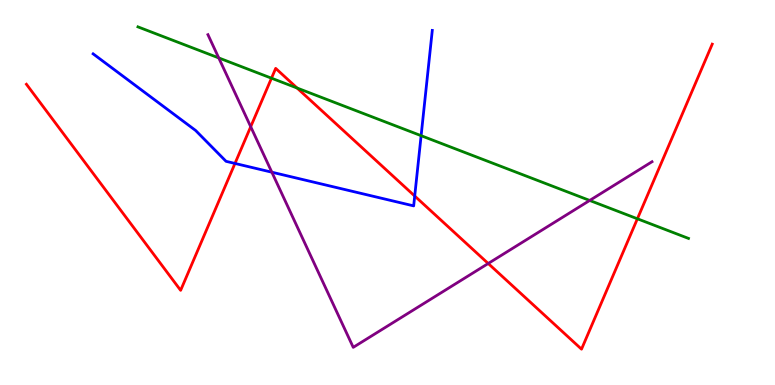[{'lines': ['blue', 'red'], 'intersections': [{'x': 3.03, 'y': 5.75}, {'x': 5.35, 'y': 4.91}]}, {'lines': ['green', 'red'], 'intersections': [{'x': 3.5, 'y': 7.97}, {'x': 3.83, 'y': 7.71}, {'x': 8.22, 'y': 4.32}]}, {'lines': ['purple', 'red'], 'intersections': [{'x': 3.23, 'y': 6.71}, {'x': 6.3, 'y': 3.16}]}, {'lines': ['blue', 'green'], 'intersections': [{'x': 5.43, 'y': 6.48}]}, {'lines': ['blue', 'purple'], 'intersections': [{'x': 3.51, 'y': 5.53}]}, {'lines': ['green', 'purple'], 'intersections': [{'x': 2.82, 'y': 8.5}, {'x': 7.61, 'y': 4.79}]}]